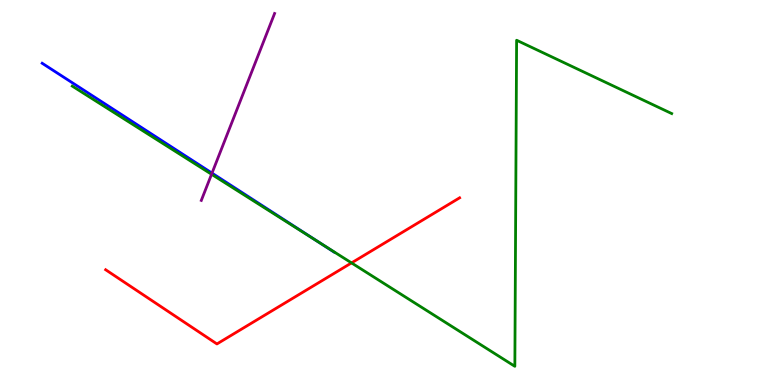[{'lines': ['blue', 'red'], 'intersections': []}, {'lines': ['green', 'red'], 'intersections': [{'x': 4.54, 'y': 3.17}]}, {'lines': ['purple', 'red'], 'intersections': []}, {'lines': ['blue', 'green'], 'intersections': [{'x': 4.1, 'y': 3.72}]}, {'lines': ['blue', 'purple'], 'intersections': [{'x': 2.74, 'y': 5.5}]}, {'lines': ['green', 'purple'], 'intersections': [{'x': 2.73, 'y': 5.47}]}]